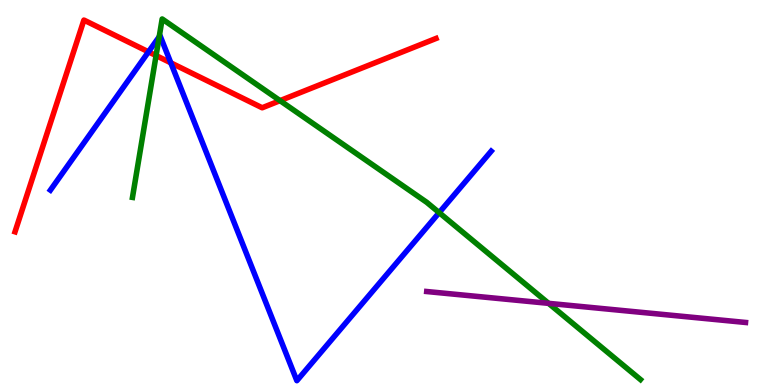[{'lines': ['blue', 'red'], 'intersections': [{'x': 1.92, 'y': 8.65}, {'x': 2.2, 'y': 8.37}]}, {'lines': ['green', 'red'], 'intersections': [{'x': 2.01, 'y': 8.56}, {'x': 3.61, 'y': 7.39}]}, {'lines': ['purple', 'red'], 'intersections': []}, {'lines': ['blue', 'green'], 'intersections': [{'x': 2.05, 'y': 9.05}, {'x': 5.67, 'y': 4.48}]}, {'lines': ['blue', 'purple'], 'intersections': []}, {'lines': ['green', 'purple'], 'intersections': [{'x': 7.08, 'y': 2.12}]}]